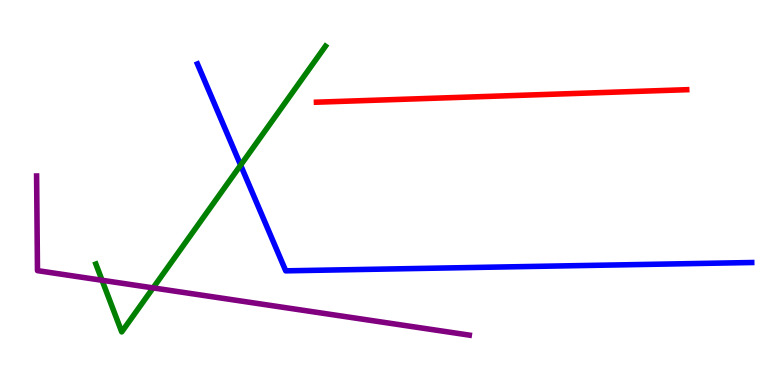[{'lines': ['blue', 'red'], 'intersections': []}, {'lines': ['green', 'red'], 'intersections': []}, {'lines': ['purple', 'red'], 'intersections': []}, {'lines': ['blue', 'green'], 'intersections': [{'x': 3.1, 'y': 5.71}]}, {'lines': ['blue', 'purple'], 'intersections': []}, {'lines': ['green', 'purple'], 'intersections': [{'x': 1.32, 'y': 2.72}, {'x': 1.98, 'y': 2.52}]}]